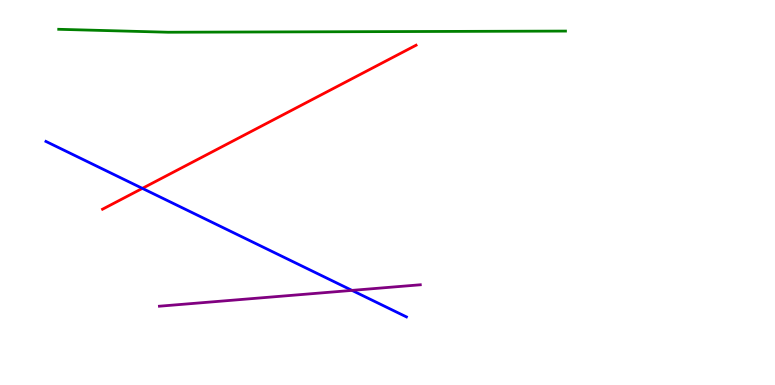[{'lines': ['blue', 'red'], 'intersections': [{'x': 1.84, 'y': 5.11}]}, {'lines': ['green', 'red'], 'intersections': []}, {'lines': ['purple', 'red'], 'intersections': []}, {'lines': ['blue', 'green'], 'intersections': []}, {'lines': ['blue', 'purple'], 'intersections': [{'x': 4.54, 'y': 2.46}]}, {'lines': ['green', 'purple'], 'intersections': []}]